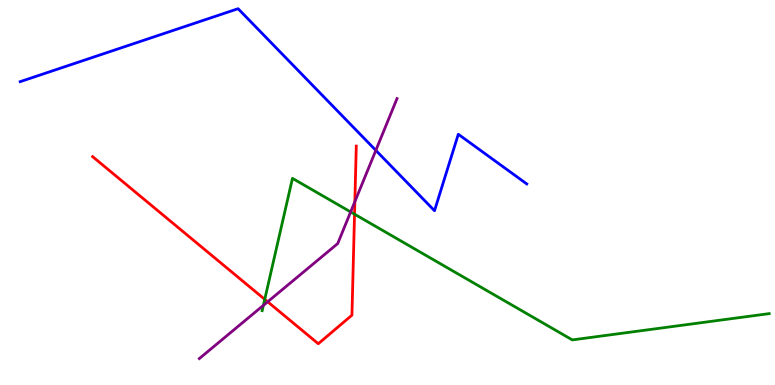[{'lines': ['blue', 'red'], 'intersections': []}, {'lines': ['green', 'red'], 'intersections': [{'x': 3.42, 'y': 2.22}, {'x': 4.57, 'y': 4.44}]}, {'lines': ['purple', 'red'], 'intersections': [{'x': 3.45, 'y': 2.16}, {'x': 4.58, 'y': 4.76}]}, {'lines': ['blue', 'green'], 'intersections': []}, {'lines': ['blue', 'purple'], 'intersections': [{'x': 4.85, 'y': 6.09}]}, {'lines': ['green', 'purple'], 'intersections': [{'x': 3.4, 'y': 2.07}, {'x': 4.52, 'y': 4.5}]}]